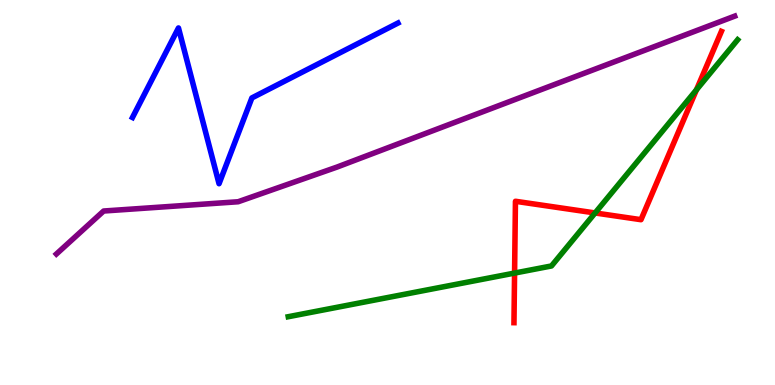[{'lines': ['blue', 'red'], 'intersections': []}, {'lines': ['green', 'red'], 'intersections': [{'x': 6.64, 'y': 2.91}, {'x': 7.68, 'y': 4.47}, {'x': 8.99, 'y': 7.67}]}, {'lines': ['purple', 'red'], 'intersections': []}, {'lines': ['blue', 'green'], 'intersections': []}, {'lines': ['blue', 'purple'], 'intersections': []}, {'lines': ['green', 'purple'], 'intersections': []}]